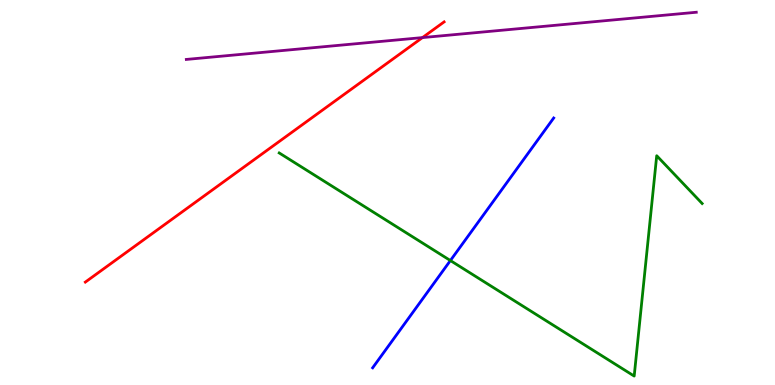[{'lines': ['blue', 'red'], 'intersections': []}, {'lines': ['green', 'red'], 'intersections': []}, {'lines': ['purple', 'red'], 'intersections': [{'x': 5.45, 'y': 9.02}]}, {'lines': ['blue', 'green'], 'intersections': [{'x': 5.81, 'y': 3.23}]}, {'lines': ['blue', 'purple'], 'intersections': []}, {'lines': ['green', 'purple'], 'intersections': []}]